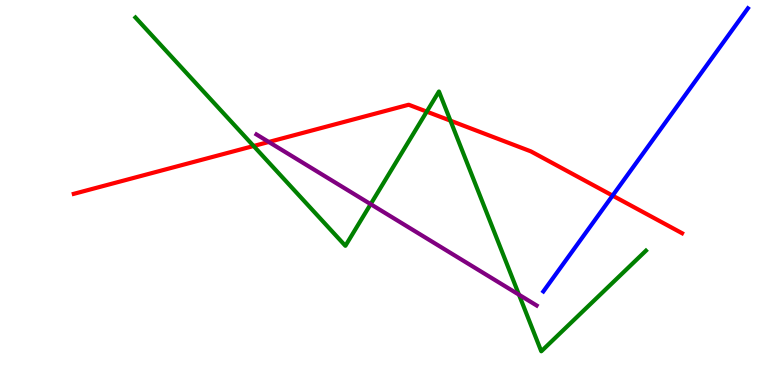[{'lines': ['blue', 'red'], 'intersections': [{'x': 7.9, 'y': 4.92}]}, {'lines': ['green', 'red'], 'intersections': [{'x': 3.27, 'y': 6.21}, {'x': 5.51, 'y': 7.1}, {'x': 5.81, 'y': 6.87}]}, {'lines': ['purple', 'red'], 'intersections': [{'x': 3.47, 'y': 6.31}]}, {'lines': ['blue', 'green'], 'intersections': []}, {'lines': ['blue', 'purple'], 'intersections': []}, {'lines': ['green', 'purple'], 'intersections': [{'x': 4.78, 'y': 4.7}, {'x': 6.7, 'y': 2.35}]}]